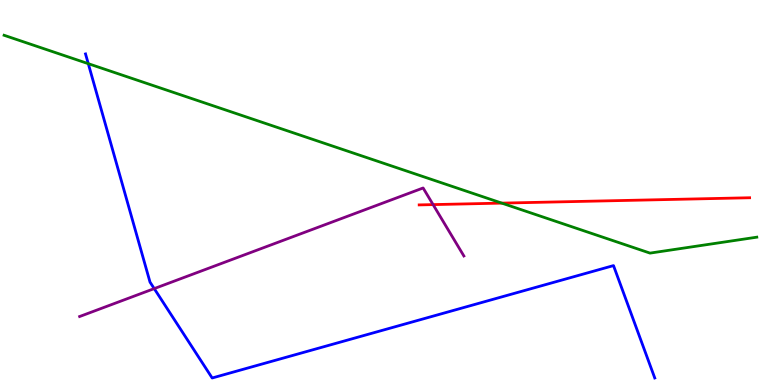[{'lines': ['blue', 'red'], 'intersections': []}, {'lines': ['green', 'red'], 'intersections': [{'x': 6.47, 'y': 4.72}]}, {'lines': ['purple', 'red'], 'intersections': [{'x': 5.59, 'y': 4.69}]}, {'lines': ['blue', 'green'], 'intersections': [{'x': 1.14, 'y': 8.35}]}, {'lines': ['blue', 'purple'], 'intersections': [{'x': 1.99, 'y': 2.5}]}, {'lines': ['green', 'purple'], 'intersections': []}]